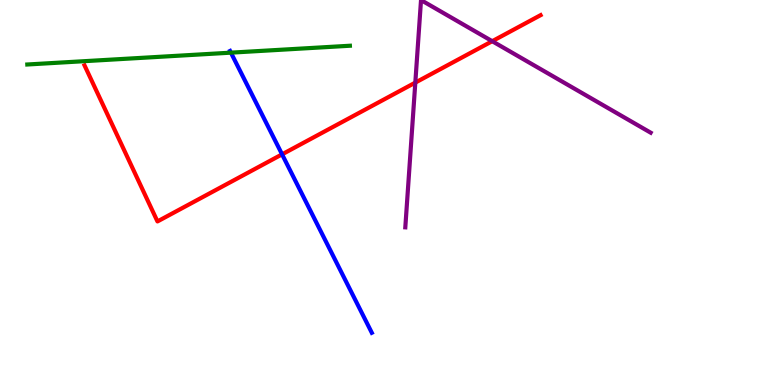[{'lines': ['blue', 'red'], 'intersections': [{'x': 3.64, 'y': 5.99}]}, {'lines': ['green', 'red'], 'intersections': []}, {'lines': ['purple', 'red'], 'intersections': [{'x': 5.36, 'y': 7.85}, {'x': 6.35, 'y': 8.93}]}, {'lines': ['blue', 'green'], 'intersections': [{'x': 2.98, 'y': 8.63}]}, {'lines': ['blue', 'purple'], 'intersections': []}, {'lines': ['green', 'purple'], 'intersections': []}]